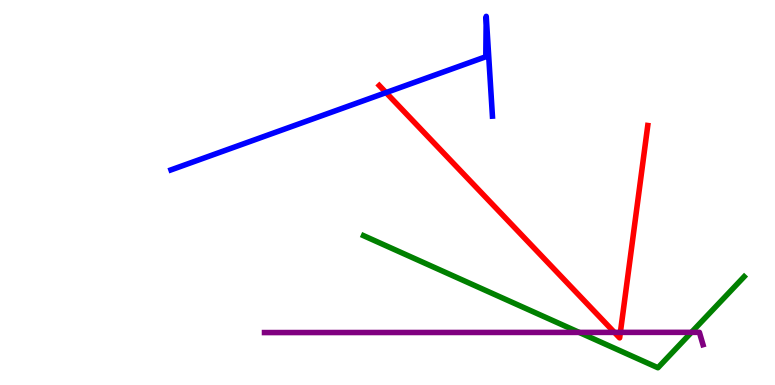[{'lines': ['blue', 'red'], 'intersections': [{'x': 4.98, 'y': 7.59}]}, {'lines': ['green', 'red'], 'intersections': []}, {'lines': ['purple', 'red'], 'intersections': [{'x': 7.93, 'y': 1.37}, {'x': 8.0, 'y': 1.37}]}, {'lines': ['blue', 'green'], 'intersections': []}, {'lines': ['blue', 'purple'], 'intersections': []}, {'lines': ['green', 'purple'], 'intersections': [{'x': 7.47, 'y': 1.37}, {'x': 8.92, 'y': 1.37}]}]